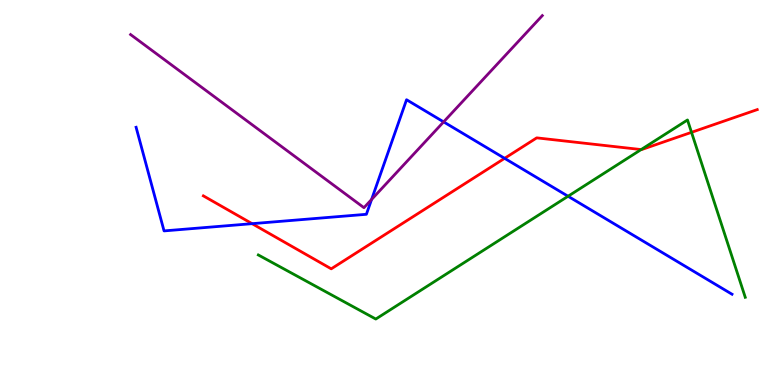[{'lines': ['blue', 'red'], 'intersections': [{'x': 3.25, 'y': 4.19}, {'x': 6.51, 'y': 5.89}]}, {'lines': ['green', 'red'], 'intersections': [{'x': 8.27, 'y': 6.12}, {'x': 8.92, 'y': 6.56}]}, {'lines': ['purple', 'red'], 'intersections': []}, {'lines': ['blue', 'green'], 'intersections': [{'x': 7.33, 'y': 4.9}]}, {'lines': ['blue', 'purple'], 'intersections': [{'x': 4.79, 'y': 4.82}, {'x': 5.72, 'y': 6.83}]}, {'lines': ['green', 'purple'], 'intersections': []}]